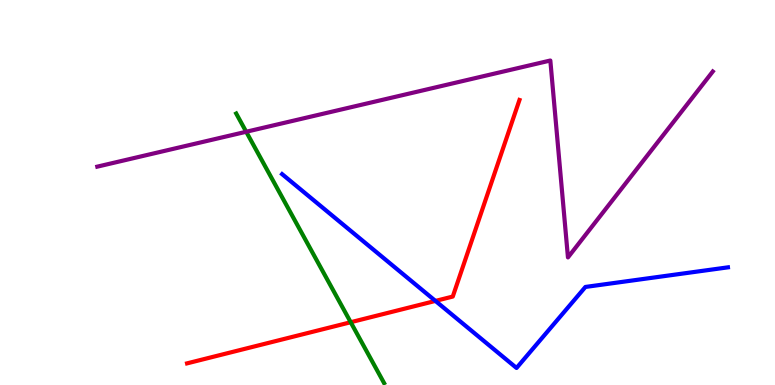[{'lines': ['blue', 'red'], 'intersections': [{'x': 5.62, 'y': 2.18}]}, {'lines': ['green', 'red'], 'intersections': [{'x': 4.53, 'y': 1.63}]}, {'lines': ['purple', 'red'], 'intersections': []}, {'lines': ['blue', 'green'], 'intersections': []}, {'lines': ['blue', 'purple'], 'intersections': []}, {'lines': ['green', 'purple'], 'intersections': [{'x': 3.18, 'y': 6.58}]}]